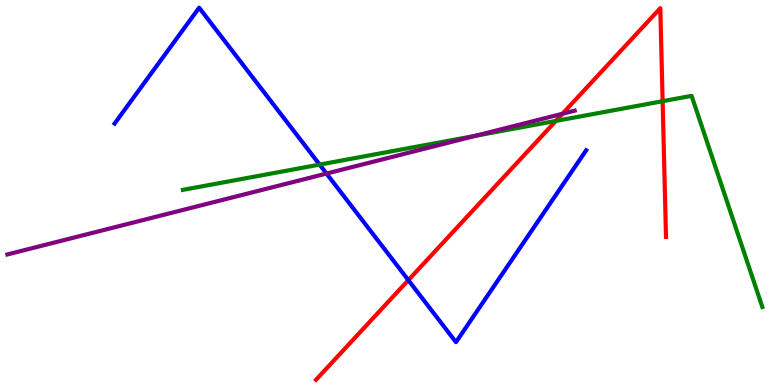[{'lines': ['blue', 'red'], 'intersections': [{'x': 5.27, 'y': 2.72}]}, {'lines': ['green', 'red'], 'intersections': [{'x': 7.17, 'y': 6.86}, {'x': 8.55, 'y': 7.37}]}, {'lines': ['purple', 'red'], 'intersections': [{'x': 7.26, 'y': 7.05}]}, {'lines': ['blue', 'green'], 'intersections': [{'x': 4.12, 'y': 5.72}]}, {'lines': ['blue', 'purple'], 'intersections': [{'x': 4.21, 'y': 5.49}]}, {'lines': ['green', 'purple'], 'intersections': [{'x': 6.14, 'y': 6.47}]}]